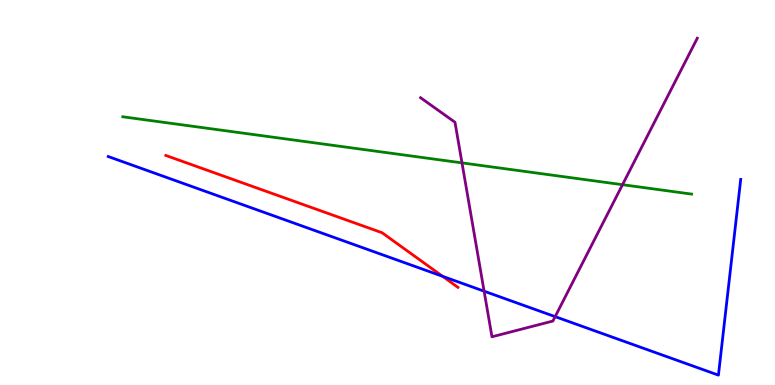[{'lines': ['blue', 'red'], 'intersections': [{'x': 5.71, 'y': 2.82}]}, {'lines': ['green', 'red'], 'intersections': []}, {'lines': ['purple', 'red'], 'intersections': []}, {'lines': ['blue', 'green'], 'intersections': []}, {'lines': ['blue', 'purple'], 'intersections': [{'x': 6.25, 'y': 2.44}, {'x': 7.16, 'y': 1.78}]}, {'lines': ['green', 'purple'], 'intersections': [{'x': 5.96, 'y': 5.77}, {'x': 8.03, 'y': 5.2}]}]